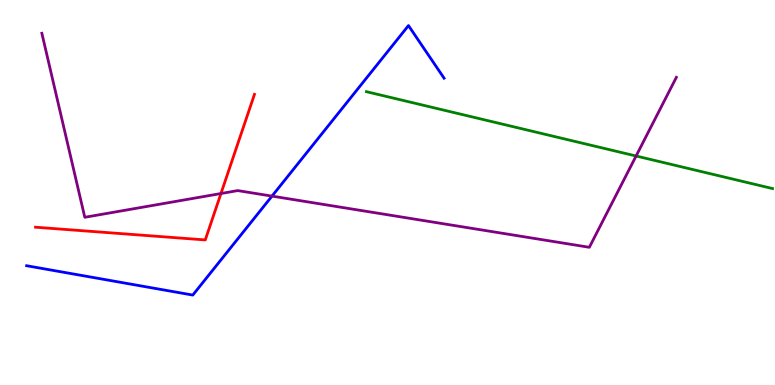[{'lines': ['blue', 'red'], 'intersections': []}, {'lines': ['green', 'red'], 'intersections': []}, {'lines': ['purple', 'red'], 'intersections': [{'x': 2.85, 'y': 4.97}]}, {'lines': ['blue', 'green'], 'intersections': []}, {'lines': ['blue', 'purple'], 'intersections': [{'x': 3.51, 'y': 4.91}]}, {'lines': ['green', 'purple'], 'intersections': [{'x': 8.21, 'y': 5.95}]}]